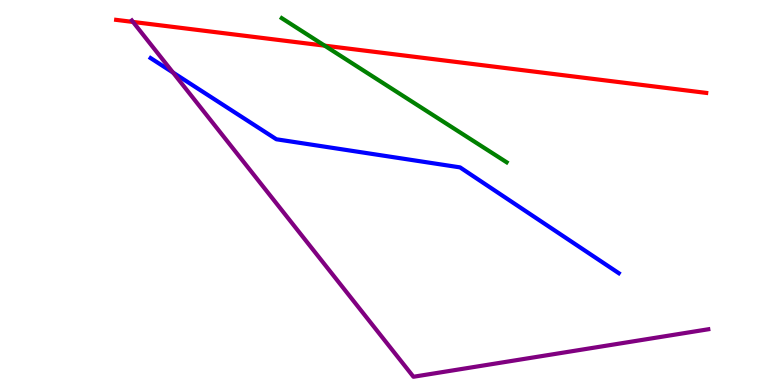[{'lines': ['blue', 'red'], 'intersections': []}, {'lines': ['green', 'red'], 'intersections': [{'x': 4.19, 'y': 8.81}]}, {'lines': ['purple', 'red'], 'intersections': [{'x': 1.72, 'y': 9.43}]}, {'lines': ['blue', 'green'], 'intersections': []}, {'lines': ['blue', 'purple'], 'intersections': [{'x': 2.23, 'y': 8.12}]}, {'lines': ['green', 'purple'], 'intersections': []}]